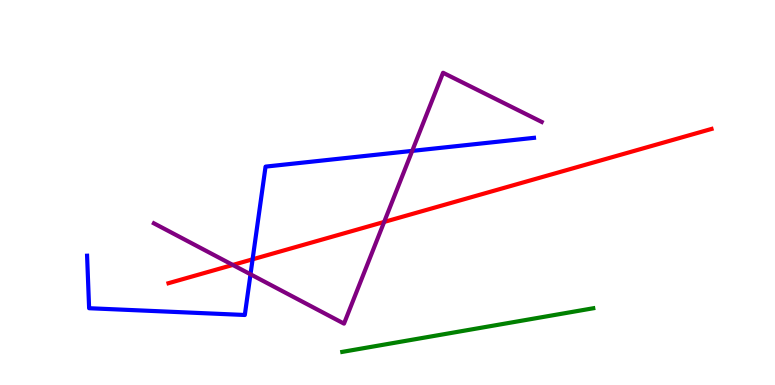[{'lines': ['blue', 'red'], 'intersections': [{'x': 3.26, 'y': 3.26}]}, {'lines': ['green', 'red'], 'intersections': []}, {'lines': ['purple', 'red'], 'intersections': [{'x': 3.0, 'y': 3.12}, {'x': 4.96, 'y': 4.24}]}, {'lines': ['blue', 'green'], 'intersections': []}, {'lines': ['blue', 'purple'], 'intersections': [{'x': 3.23, 'y': 2.88}, {'x': 5.32, 'y': 6.08}]}, {'lines': ['green', 'purple'], 'intersections': []}]